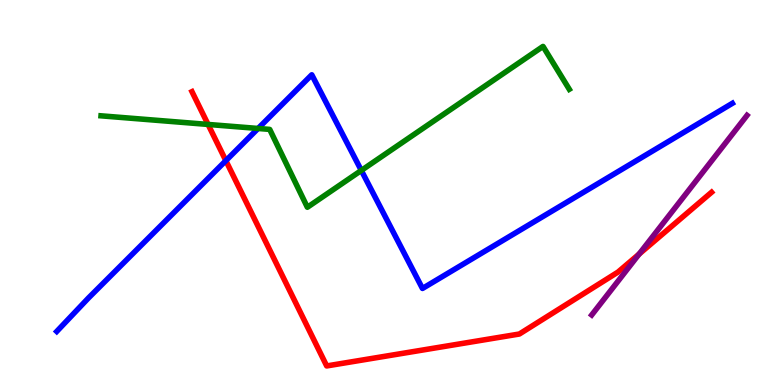[{'lines': ['blue', 'red'], 'intersections': [{'x': 2.91, 'y': 5.83}]}, {'lines': ['green', 'red'], 'intersections': [{'x': 2.68, 'y': 6.77}]}, {'lines': ['purple', 'red'], 'intersections': [{'x': 8.25, 'y': 3.4}]}, {'lines': ['blue', 'green'], 'intersections': [{'x': 3.33, 'y': 6.66}, {'x': 4.66, 'y': 5.57}]}, {'lines': ['blue', 'purple'], 'intersections': []}, {'lines': ['green', 'purple'], 'intersections': []}]